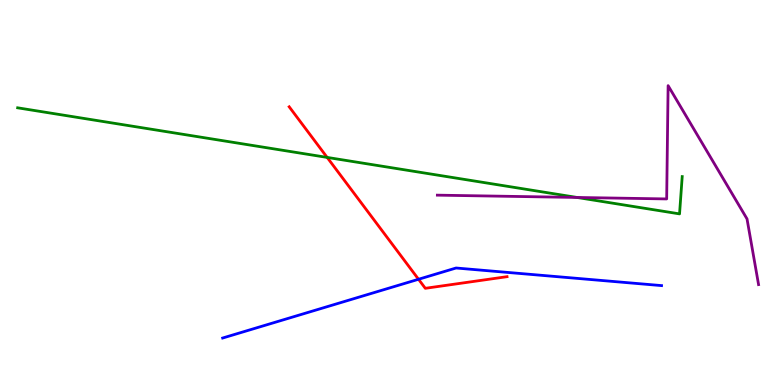[{'lines': ['blue', 'red'], 'intersections': [{'x': 5.4, 'y': 2.75}]}, {'lines': ['green', 'red'], 'intersections': [{'x': 4.22, 'y': 5.91}]}, {'lines': ['purple', 'red'], 'intersections': []}, {'lines': ['blue', 'green'], 'intersections': []}, {'lines': ['blue', 'purple'], 'intersections': []}, {'lines': ['green', 'purple'], 'intersections': [{'x': 7.45, 'y': 4.87}]}]